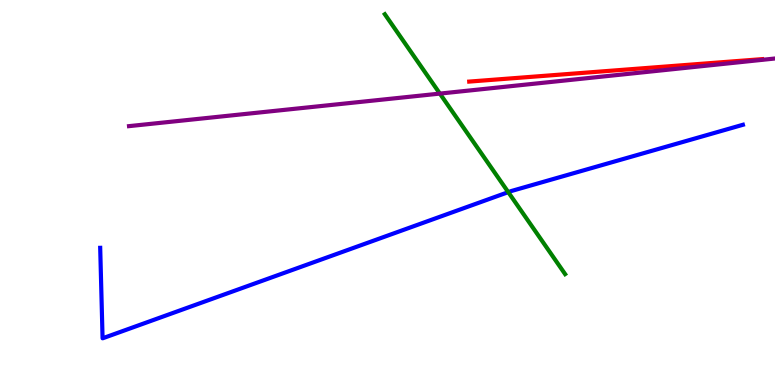[{'lines': ['blue', 'red'], 'intersections': []}, {'lines': ['green', 'red'], 'intersections': []}, {'lines': ['purple', 'red'], 'intersections': []}, {'lines': ['blue', 'green'], 'intersections': [{'x': 6.56, 'y': 5.01}]}, {'lines': ['blue', 'purple'], 'intersections': []}, {'lines': ['green', 'purple'], 'intersections': [{'x': 5.68, 'y': 7.57}]}]